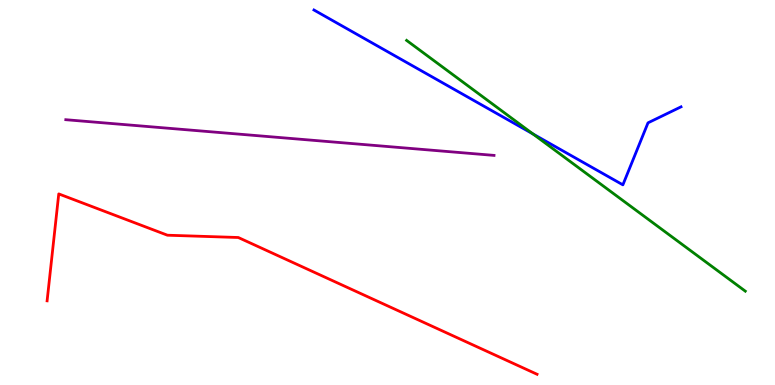[{'lines': ['blue', 'red'], 'intersections': []}, {'lines': ['green', 'red'], 'intersections': []}, {'lines': ['purple', 'red'], 'intersections': []}, {'lines': ['blue', 'green'], 'intersections': [{'x': 6.88, 'y': 6.52}]}, {'lines': ['blue', 'purple'], 'intersections': []}, {'lines': ['green', 'purple'], 'intersections': []}]